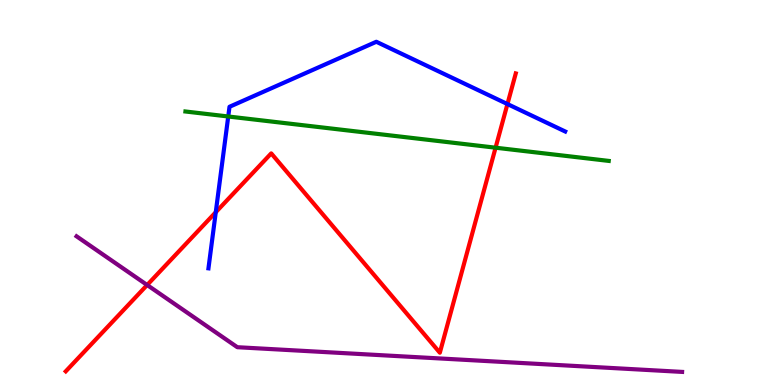[{'lines': ['blue', 'red'], 'intersections': [{'x': 2.78, 'y': 4.49}, {'x': 6.55, 'y': 7.3}]}, {'lines': ['green', 'red'], 'intersections': [{'x': 6.39, 'y': 6.16}]}, {'lines': ['purple', 'red'], 'intersections': [{'x': 1.9, 'y': 2.6}]}, {'lines': ['blue', 'green'], 'intersections': [{'x': 2.94, 'y': 6.97}]}, {'lines': ['blue', 'purple'], 'intersections': []}, {'lines': ['green', 'purple'], 'intersections': []}]